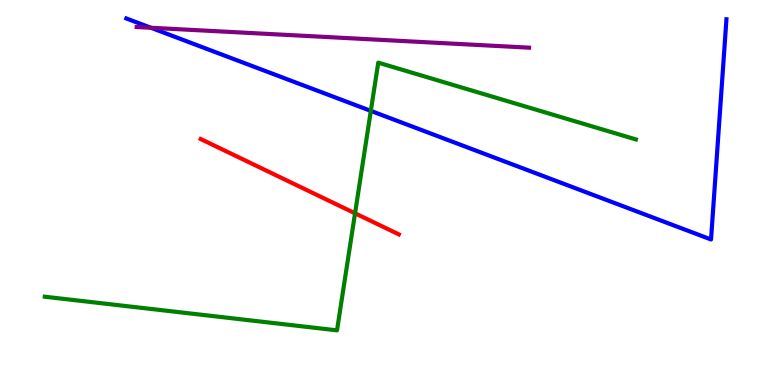[{'lines': ['blue', 'red'], 'intersections': []}, {'lines': ['green', 'red'], 'intersections': [{'x': 4.58, 'y': 4.46}]}, {'lines': ['purple', 'red'], 'intersections': []}, {'lines': ['blue', 'green'], 'intersections': [{'x': 4.78, 'y': 7.12}]}, {'lines': ['blue', 'purple'], 'intersections': [{'x': 1.95, 'y': 9.28}]}, {'lines': ['green', 'purple'], 'intersections': []}]